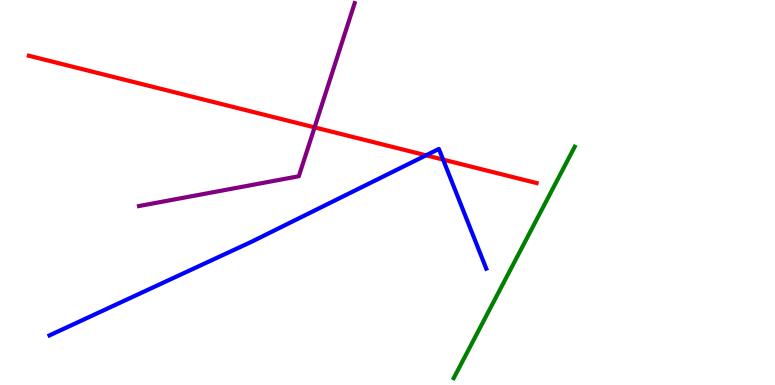[{'lines': ['blue', 'red'], 'intersections': [{'x': 5.5, 'y': 5.97}, {'x': 5.72, 'y': 5.85}]}, {'lines': ['green', 'red'], 'intersections': []}, {'lines': ['purple', 'red'], 'intersections': [{'x': 4.06, 'y': 6.69}]}, {'lines': ['blue', 'green'], 'intersections': []}, {'lines': ['blue', 'purple'], 'intersections': []}, {'lines': ['green', 'purple'], 'intersections': []}]